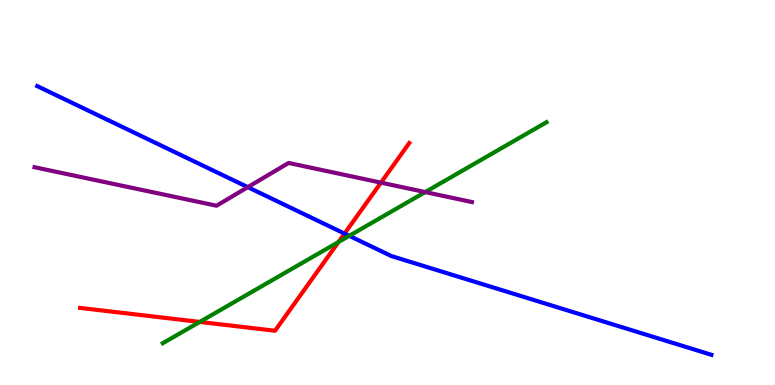[{'lines': ['blue', 'red'], 'intersections': [{'x': 4.45, 'y': 3.93}]}, {'lines': ['green', 'red'], 'intersections': [{'x': 2.58, 'y': 1.64}, {'x': 4.37, 'y': 3.71}]}, {'lines': ['purple', 'red'], 'intersections': [{'x': 4.92, 'y': 5.26}]}, {'lines': ['blue', 'green'], 'intersections': [{'x': 4.51, 'y': 3.87}]}, {'lines': ['blue', 'purple'], 'intersections': [{'x': 3.2, 'y': 5.14}]}, {'lines': ['green', 'purple'], 'intersections': [{'x': 5.49, 'y': 5.01}]}]